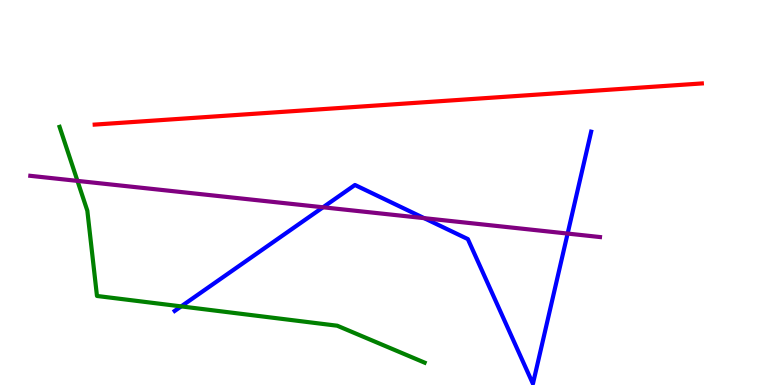[{'lines': ['blue', 'red'], 'intersections': []}, {'lines': ['green', 'red'], 'intersections': []}, {'lines': ['purple', 'red'], 'intersections': []}, {'lines': ['blue', 'green'], 'intersections': [{'x': 2.34, 'y': 2.04}]}, {'lines': ['blue', 'purple'], 'intersections': [{'x': 4.17, 'y': 4.62}, {'x': 5.47, 'y': 4.33}, {'x': 7.32, 'y': 3.93}]}, {'lines': ['green', 'purple'], 'intersections': [{'x': 1.0, 'y': 5.3}]}]